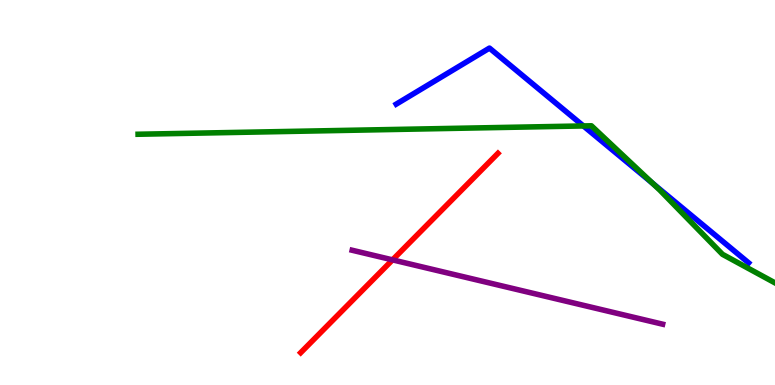[{'lines': ['blue', 'red'], 'intersections': []}, {'lines': ['green', 'red'], 'intersections': []}, {'lines': ['purple', 'red'], 'intersections': [{'x': 5.07, 'y': 3.25}]}, {'lines': ['blue', 'green'], 'intersections': [{'x': 7.53, 'y': 6.73}, {'x': 8.42, 'y': 5.24}]}, {'lines': ['blue', 'purple'], 'intersections': []}, {'lines': ['green', 'purple'], 'intersections': []}]